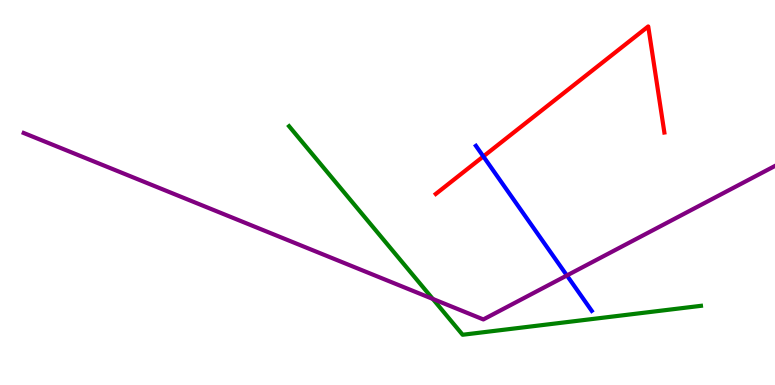[{'lines': ['blue', 'red'], 'intersections': [{'x': 6.24, 'y': 5.94}]}, {'lines': ['green', 'red'], 'intersections': []}, {'lines': ['purple', 'red'], 'intersections': []}, {'lines': ['blue', 'green'], 'intersections': []}, {'lines': ['blue', 'purple'], 'intersections': [{'x': 7.31, 'y': 2.85}]}, {'lines': ['green', 'purple'], 'intersections': [{'x': 5.58, 'y': 2.24}]}]